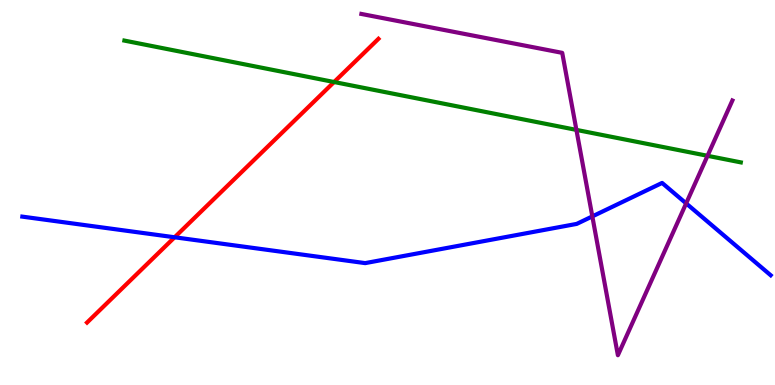[{'lines': ['blue', 'red'], 'intersections': [{'x': 2.25, 'y': 3.84}]}, {'lines': ['green', 'red'], 'intersections': [{'x': 4.31, 'y': 7.87}]}, {'lines': ['purple', 'red'], 'intersections': []}, {'lines': ['blue', 'green'], 'intersections': []}, {'lines': ['blue', 'purple'], 'intersections': [{'x': 7.64, 'y': 4.38}, {'x': 8.85, 'y': 4.72}]}, {'lines': ['green', 'purple'], 'intersections': [{'x': 7.44, 'y': 6.63}, {'x': 9.13, 'y': 5.95}]}]